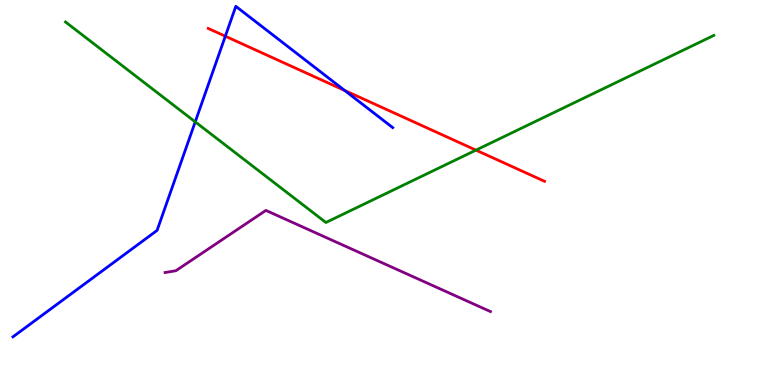[{'lines': ['blue', 'red'], 'intersections': [{'x': 2.91, 'y': 9.06}, {'x': 4.45, 'y': 7.65}]}, {'lines': ['green', 'red'], 'intersections': [{'x': 6.14, 'y': 6.1}]}, {'lines': ['purple', 'red'], 'intersections': []}, {'lines': ['blue', 'green'], 'intersections': [{'x': 2.52, 'y': 6.83}]}, {'lines': ['blue', 'purple'], 'intersections': []}, {'lines': ['green', 'purple'], 'intersections': []}]